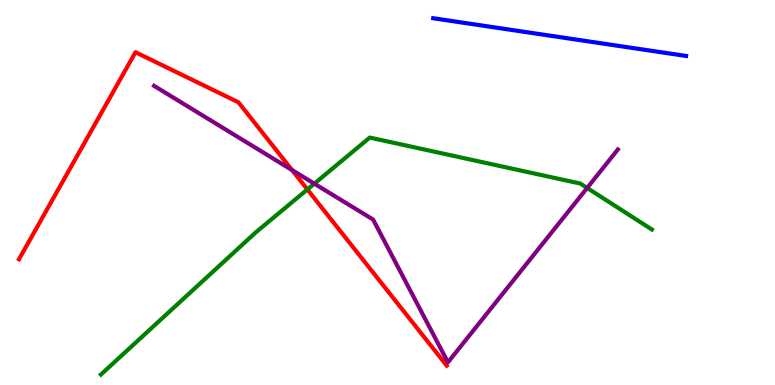[{'lines': ['blue', 'red'], 'intersections': []}, {'lines': ['green', 'red'], 'intersections': [{'x': 3.97, 'y': 5.08}]}, {'lines': ['purple', 'red'], 'intersections': [{'x': 3.77, 'y': 5.58}]}, {'lines': ['blue', 'green'], 'intersections': []}, {'lines': ['blue', 'purple'], 'intersections': []}, {'lines': ['green', 'purple'], 'intersections': [{'x': 4.06, 'y': 5.23}, {'x': 7.58, 'y': 5.12}]}]